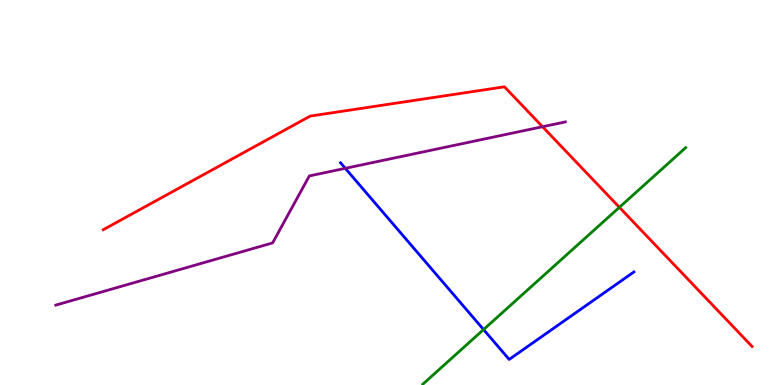[{'lines': ['blue', 'red'], 'intersections': []}, {'lines': ['green', 'red'], 'intersections': [{'x': 7.99, 'y': 4.61}]}, {'lines': ['purple', 'red'], 'intersections': [{'x': 7.0, 'y': 6.71}]}, {'lines': ['blue', 'green'], 'intersections': [{'x': 6.24, 'y': 1.44}]}, {'lines': ['blue', 'purple'], 'intersections': [{'x': 4.46, 'y': 5.63}]}, {'lines': ['green', 'purple'], 'intersections': []}]